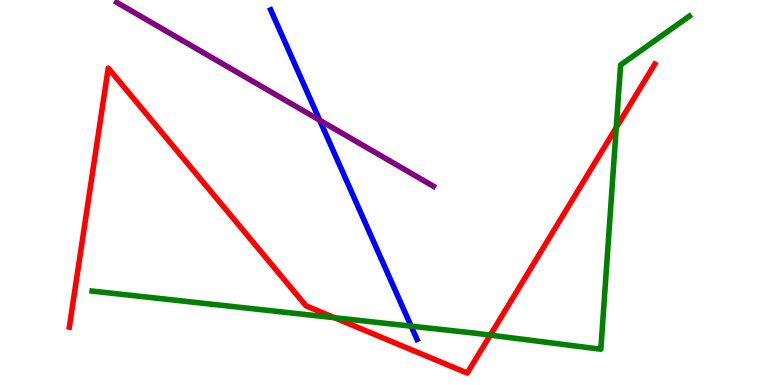[{'lines': ['blue', 'red'], 'intersections': []}, {'lines': ['green', 'red'], 'intersections': [{'x': 4.32, 'y': 1.75}, {'x': 6.33, 'y': 1.3}, {'x': 7.95, 'y': 6.69}]}, {'lines': ['purple', 'red'], 'intersections': []}, {'lines': ['blue', 'green'], 'intersections': [{'x': 5.3, 'y': 1.53}]}, {'lines': ['blue', 'purple'], 'intersections': [{'x': 4.12, 'y': 6.88}]}, {'lines': ['green', 'purple'], 'intersections': []}]